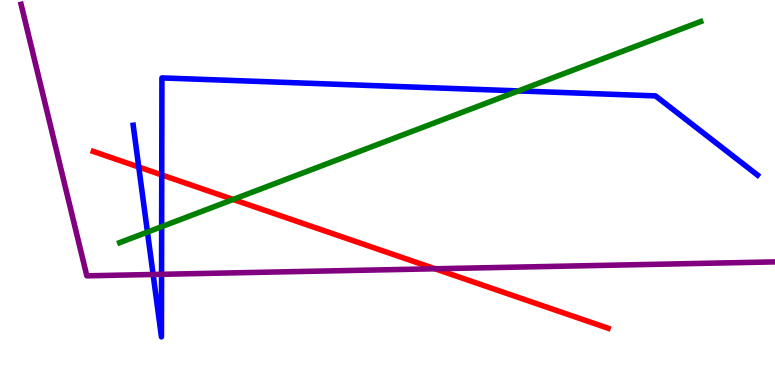[{'lines': ['blue', 'red'], 'intersections': [{'x': 1.79, 'y': 5.66}, {'x': 2.09, 'y': 5.46}]}, {'lines': ['green', 'red'], 'intersections': [{'x': 3.01, 'y': 4.82}]}, {'lines': ['purple', 'red'], 'intersections': [{'x': 5.61, 'y': 3.02}]}, {'lines': ['blue', 'green'], 'intersections': [{'x': 1.9, 'y': 3.97}, {'x': 2.09, 'y': 4.11}, {'x': 6.69, 'y': 7.64}]}, {'lines': ['blue', 'purple'], 'intersections': [{'x': 1.98, 'y': 2.87}, {'x': 2.08, 'y': 2.88}]}, {'lines': ['green', 'purple'], 'intersections': []}]